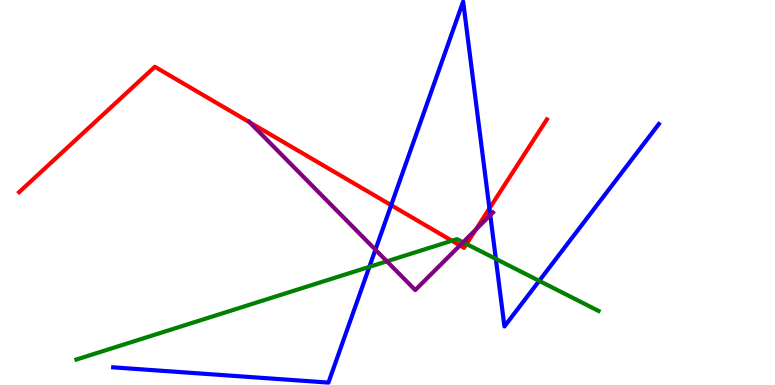[{'lines': ['blue', 'red'], 'intersections': [{'x': 5.05, 'y': 4.67}, {'x': 6.32, 'y': 4.59}]}, {'lines': ['green', 'red'], 'intersections': [{'x': 5.83, 'y': 3.75}, {'x': 6.02, 'y': 3.66}]}, {'lines': ['purple', 'red'], 'intersections': [{'x': 3.22, 'y': 6.83}, {'x': 5.93, 'y': 3.62}, {'x': 6.14, 'y': 4.04}]}, {'lines': ['blue', 'green'], 'intersections': [{'x': 4.77, 'y': 3.07}, {'x': 6.4, 'y': 3.28}, {'x': 6.96, 'y': 2.71}]}, {'lines': ['blue', 'purple'], 'intersections': [{'x': 4.84, 'y': 3.51}, {'x': 6.33, 'y': 4.41}]}, {'lines': ['green', 'purple'], 'intersections': [{'x': 4.99, 'y': 3.21}, {'x': 5.98, 'y': 3.71}]}]